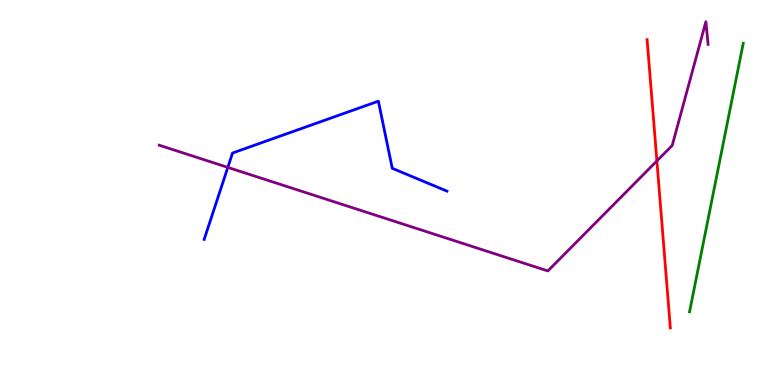[{'lines': ['blue', 'red'], 'intersections': []}, {'lines': ['green', 'red'], 'intersections': []}, {'lines': ['purple', 'red'], 'intersections': [{'x': 8.48, 'y': 5.82}]}, {'lines': ['blue', 'green'], 'intersections': []}, {'lines': ['blue', 'purple'], 'intersections': [{'x': 2.94, 'y': 5.65}]}, {'lines': ['green', 'purple'], 'intersections': []}]